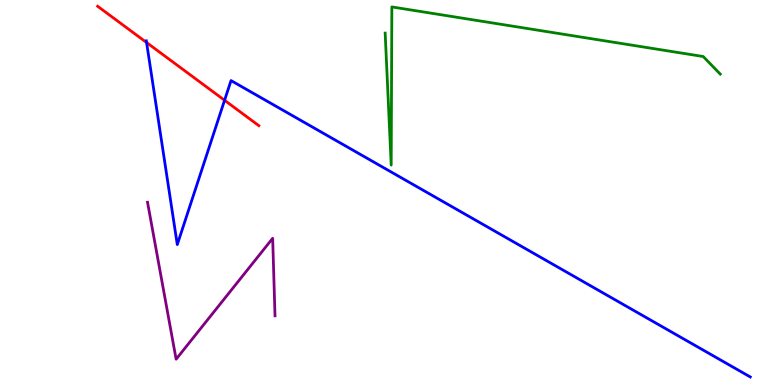[{'lines': ['blue', 'red'], 'intersections': [{'x': 1.89, 'y': 8.9}, {'x': 2.9, 'y': 7.4}]}, {'lines': ['green', 'red'], 'intersections': []}, {'lines': ['purple', 'red'], 'intersections': []}, {'lines': ['blue', 'green'], 'intersections': []}, {'lines': ['blue', 'purple'], 'intersections': []}, {'lines': ['green', 'purple'], 'intersections': []}]